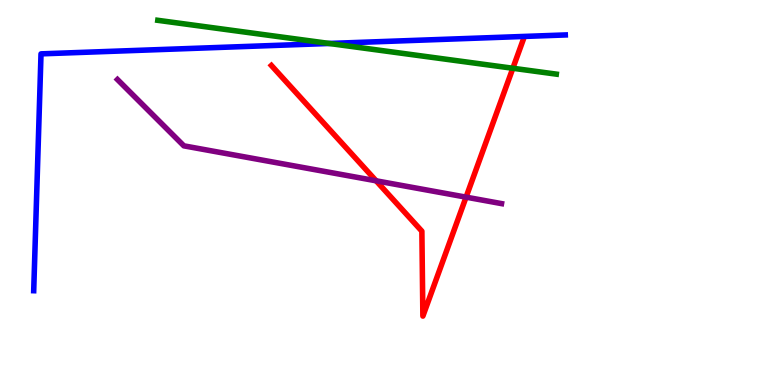[{'lines': ['blue', 'red'], 'intersections': []}, {'lines': ['green', 'red'], 'intersections': [{'x': 6.62, 'y': 8.23}]}, {'lines': ['purple', 'red'], 'intersections': [{'x': 4.85, 'y': 5.3}, {'x': 6.01, 'y': 4.88}]}, {'lines': ['blue', 'green'], 'intersections': [{'x': 4.25, 'y': 8.87}]}, {'lines': ['blue', 'purple'], 'intersections': []}, {'lines': ['green', 'purple'], 'intersections': []}]